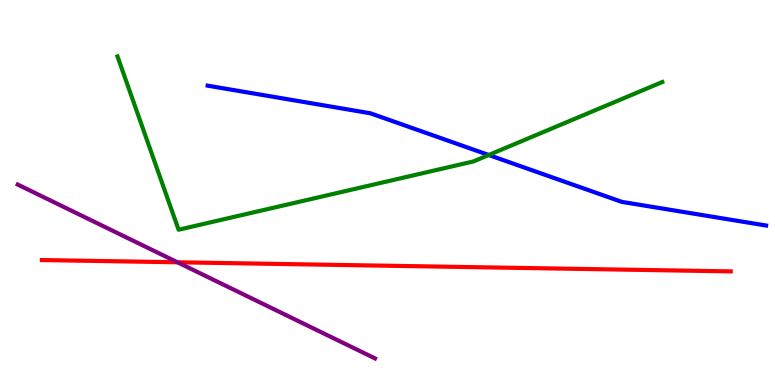[{'lines': ['blue', 'red'], 'intersections': []}, {'lines': ['green', 'red'], 'intersections': []}, {'lines': ['purple', 'red'], 'intersections': [{'x': 2.29, 'y': 3.19}]}, {'lines': ['blue', 'green'], 'intersections': [{'x': 6.31, 'y': 5.97}]}, {'lines': ['blue', 'purple'], 'intersections': []}, {'lines': ['green', 'purple'], 'intersections': []}]